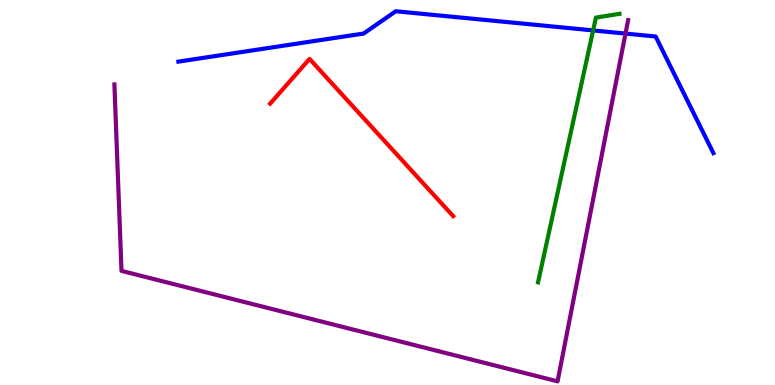[{'lines': ['blue', 'red'], 'intersections': []}, {'lines': ['green', 'red'], 'intersections': []}, {'lines': ['purple', 'red'], 'intersections': []}, {'lines': ['blue', 'green'], 'intersections': [{'x': 7.65, 'y': 9.21}]}, {'lines': ['blue', 'purple'], 'intersections': [{'x': 8.07, 'y': 9.13}]}, {'lines': ['green', 'purple'], 'intersections': []}]